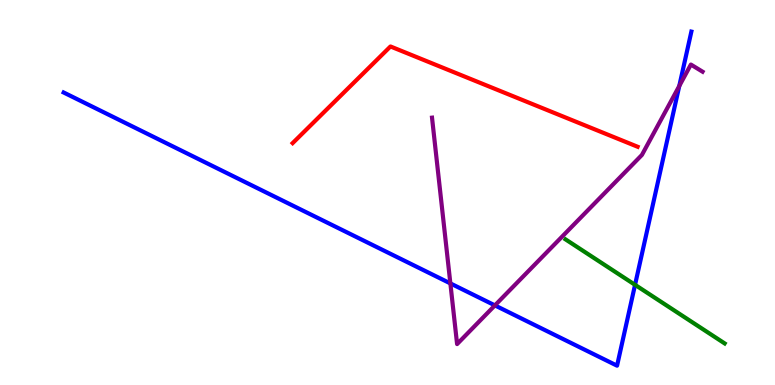[{'lines': ['blue', 'red'], 'intersections': []}, {'lines': ['green', 'red'], 'intersections': []}, {'lines': ['purple', 'red'], 'intersections': []}, {'lines': ['blue', 'green'], 'intersections': [{'x': 8.19, 'y': 2.6}]}, {'lines': ['blue', 'purple'], 'intersections': [{'x': 5.81, 'y': 2.64}, {'x': 6.39, 'y': 2.07}, {'x': 8.76, 'y': 7.77}]}, {'lines': ['green', 'purple'], 'intersections': []}]